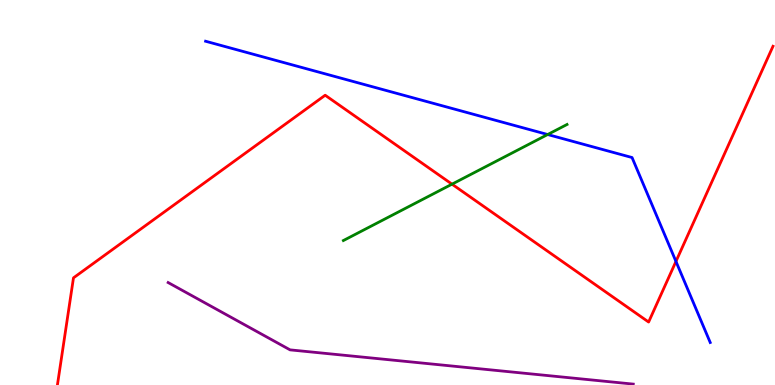[{'lines': ['blue', 'red'], 'intersections': [{'x': 8.72, 'y': 3.21}]}, {'lines': ['green', 'red'], 'intersections': [{'x': 5.83, 'y': 5.22}]}, {'lines': ['purple', 'red'], 'intersections': []}, {'lines': ['blue', 'green'], 'intersections': [{'x': 7.07, 'y': 6.51}]}, {'lines': ['blue', 'purple'], 'intersections': []}, {'lines': ['green', 'purple'], 'intersections': []}]